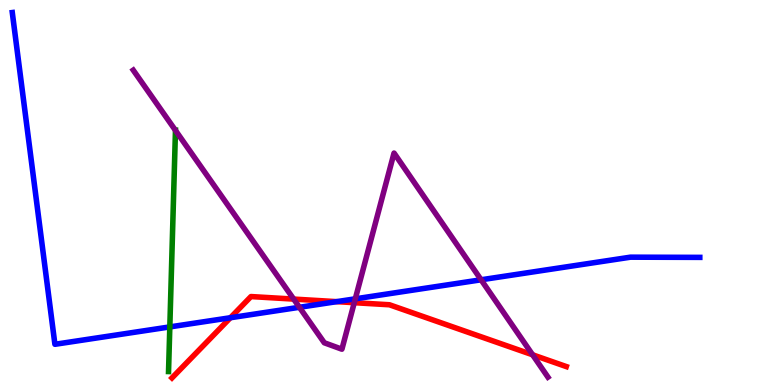[{'lines': ['blue', 'red'], 'intersections': [{'x': 2.97, 'y': 1.75}, {'x': 4.34, 'y': 2.17}]}, {'lines': ['green', 'red'], 'intersections': []}, {'lines': ['purple', 'red'], 'intersections': [{'x': 3.79, 'y': 2.23}, {'x': 4.57, 'y': 2.14}, {'x': 6.87, 'y': 0.785}]}, {'lines': ['blue', 'green'], 'intersections': [{'x': 2.19, 'y': 1.51}]}, {'lines': ['blue', 'purple'], 'intersections': [{'x': 3.86, 'y': 2.02}, {'x': 4.58, 'y': 2.24}, {'x': 6.21, 'y': 2.73}]}, {'lines': ['green', 'purple'], 'intersections': [{'x': 2.26, 'y': 6.61}]}]